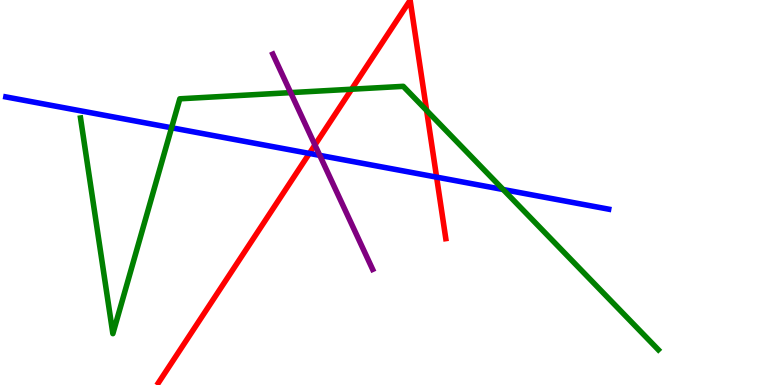[{'lines': ['blue', 'red'], 'intersections': [{'x': 3.99, 'y': 6.01}, {'x': 5.63, 'y': 5.4}]}, {'lines': ['green', 'red'], 'intersections': [{'x': 4.54, 'y': 7.68}, {'x': 5.5, 'y': 7.13}]}, {'lines': ['purple', 'red'], 'intersections': [{'x': 4.06, 'y': 6.23}]}, {'lines': ['blue', 'green'], 'intersections': [{'x': 2.21, 'y': 6.68}, {'x': 6.49, 'y': 5.08}]}, {'lines': ['blue', 'purple'], 'intersections': [{'x': 4.13, 'y': 5.96}]}, {'lines': ['green', 'purple'], 'intersections': [{'x': 3.75, 'y': 7.59}]}]